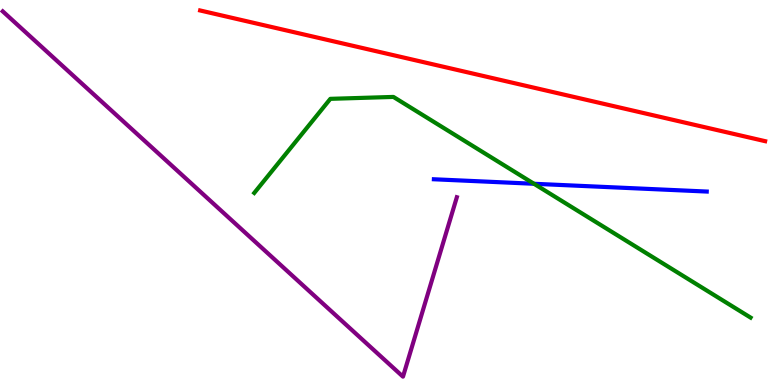[{'lines': ['blue', 'red'], 'intersections': []}, {'lines': ['green', 'red'], 'intersections': []}, {'lines': ['purple', 'red'], 'intersections': []}, {'lines': ['blue', 'green'], 'intersections': [{'x': 6.89, 'y': 5.23}]}, {'lines': ['blue', 'purple'], 'intersections': []}, {'lines': ['green', 'purple'], 'intersections': []}]